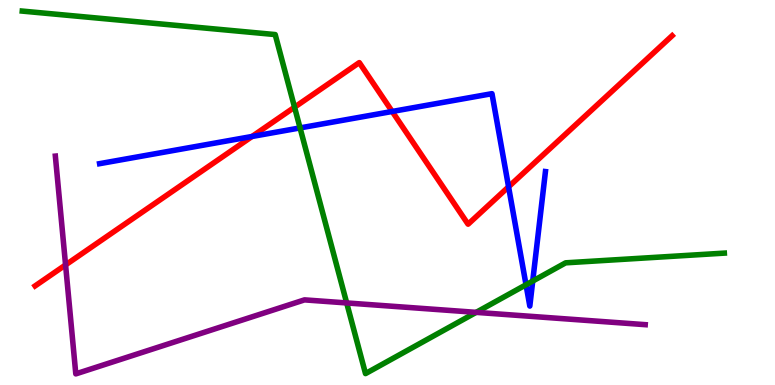[{'lines': ['blue', 'red'], 'intersections': [{'x': 3.25, 'y': 6.46}, {'x': 5.06, 'y': 7.1}, {'x': 6.56, 'y': 5.15}]}, {'lines': ['green', 'red'], 'intersections': [{'x': 3.8, 'y': 7.22}]}, {'lines': ['purple', 'red'], 'intersections': [{'x': 0.846, 'y': 3.12}]}, {'lines': ['blue', 'green'], 'intersections': [{'x': 3.87, 'y': 6.68}, {'x': 6.79, 'y': 2.6}, {'x': 6.87, 'y': 2.7}]}, {'lines': ['blue', 'purple'], 'intersections': []}, {'lines': ['green', 'purple'], 'intersections': [{'x': 4.47, 'y': 2.13}, {'x': 6.14, 'y': 1.89}]}]